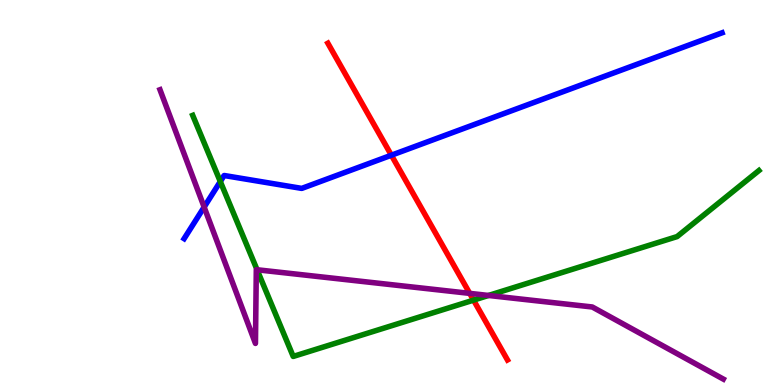[{'lines': ['blue', 'red'], 'intersections': [{'x': 5.05, 'y': 5.97}]}, {'lines': ['green', 'red'], 'intersections': [{'x': 6.11, 'y': 2.2}]}, {'lines': ['purple', 'red'], 'intersections': [{'x': 6.06, 'y': 2.38}]}, {'lines': ['blue', 'green'], 'intersections': [{'x': 2.84, 'y': 5.28}]}, {'lines': ['blue', 'purple'], 'intersections': [{'x': 2.63, 'y': 4.62}]}, {'lines': ['green', 'purple'], 'intersections': [{'x': 3.32, 'y': 2.99}, {'x': 6.3, 'y': 2.33}]}]